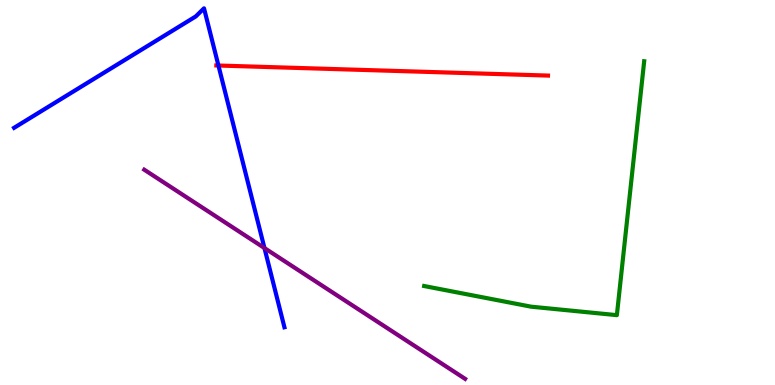[{'lines': ['blue', 'red'], 'intersections': [{'x': 2.82, 'y': 8.3}]}, {'lines': ['green', 'red'], 'intersections': []}, {'lines': ['purple', 'red'], 'intersections': []}, {'lines': ['blue', 'green'], 'intersections': []}, {'lines': ['blue', 'purple'], 'intersections': [{'x': 3.41, 'y': 3.56}]}, {'lines': ['green', 'purple'], 'intersections': []}]